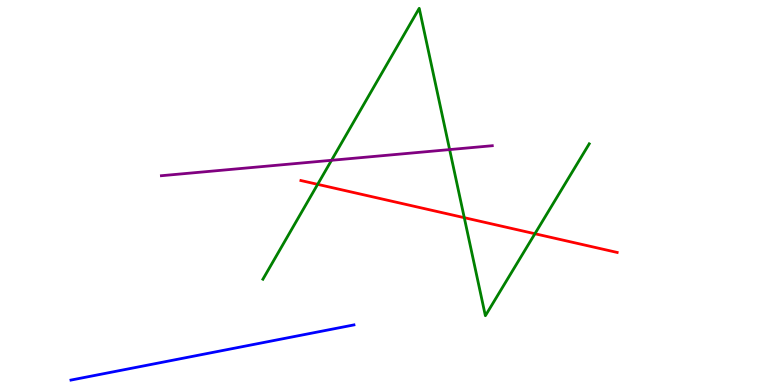[{'lines': ['blue', 'red'], 'intersections': []}, {'lines': ['green', 'red'], 'intersections': [{'x': 4.1, 'y': 5.21}, {'x': 5.99, 'y': 4.35}, {'x': 6.9, 'y': 3.93}]}, {'lines': ['purple', 'red'], 'intersections': []}, {'lines': ['blue', 'green'], 'intersections': []}, {'lines': ['blue', 'purple'], 'intersections': []}, {'lines': ['green', 'purple'], 'intersections': [{'x': 4.28, 'y': 5.84}, {'x': 5.8, 'y': 6.11}]}]